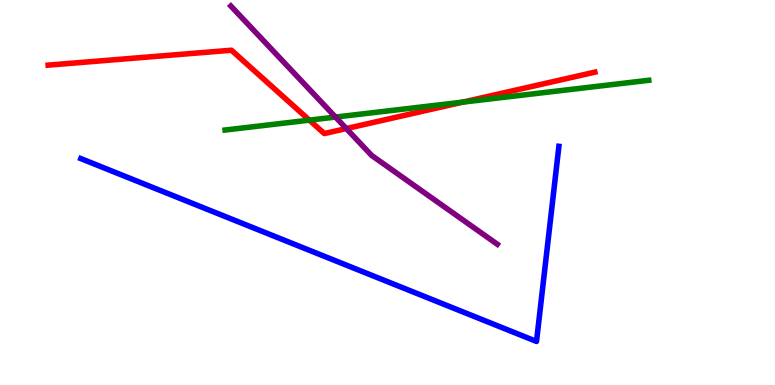[{'lines': ['blue', 'red'], 'intersections': []}, {'lines': ['green', 'red'], 'intersections': [{'x': 3.99, 'y': 6.88}, {'x': 5.97, 'y': 7.35}]}, {'lines': ['purple', 'red'], 'intersections': [{'x': 4.47, 'y': 6.66}]}, {'lines': ['blue', 'green'], 'intersections': []}, {'lines': ['blue', 'purple'], 'intersections': []}, {'lines': ['green', 'purple'], 'intersections': [{'x': 4.33, 'y': 6.96}]}]